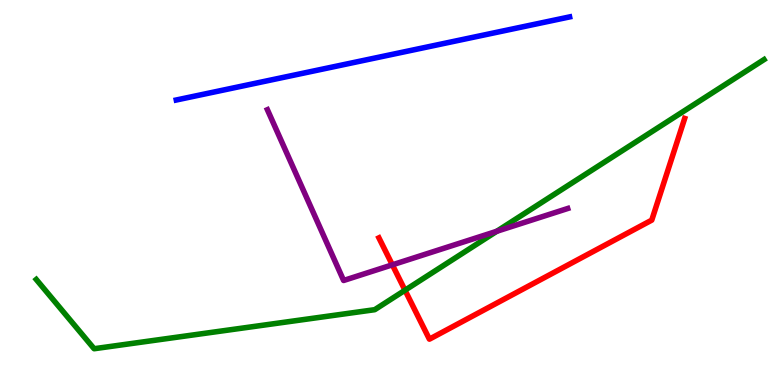[{'lines': ['blue', 'red'], 'intersections': []}, {'lines': ['green', 'red'], 'intersections': [{'x': 5.23, 'y': 2.46}]}, {'lines': ['purple', 'red'], 'intersections': [{'x': 5.06, 'y': 3.12}]}, {'lines': ['blue', 'green'], 'intersections': []}, {'lines': ['blue', 'purple'], 'intersections': []}, {'lines': ['green', 'purple'], 'intersections': [{'x': 6.41, 'y': 3.99}]}]